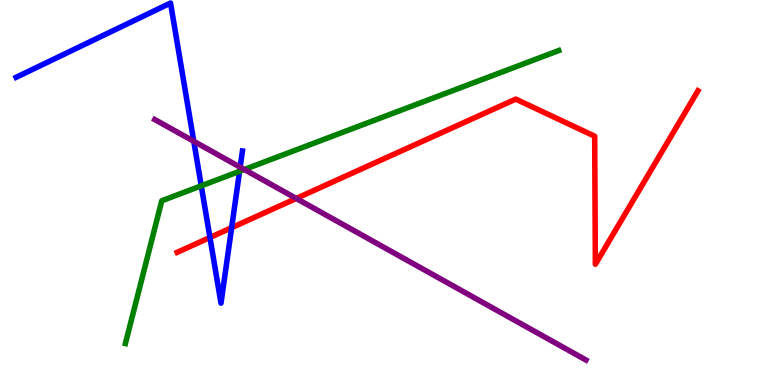[{'lines': ['blue', 'red'], 'intersections': [{'x': 2.71, 'y': 3.83}, {'x': 2.99, 'y': 4.09}]}, {'lines': ['green', 'red'], 'intersections': []}, {'lines': ['purple', 'red'], 'intersections': [{'x': 3.82, 'y': 4.85}]}, {'lines': ['blue', 'green'], 'intersections': [{'x': 2.6, 'y': 5.17}, {'x': 3.09, 'y': 5.55}]}, {'lines': ['blue', 'purple'], 'intersections': [{'x': 2.5, 'y': 6.33}, {'x': 3.1, 'y': 5.66}]}, {'lines': ['green', 'purple'], 'intersections': [{'x': 3.15, 'y': 5.6}]}]